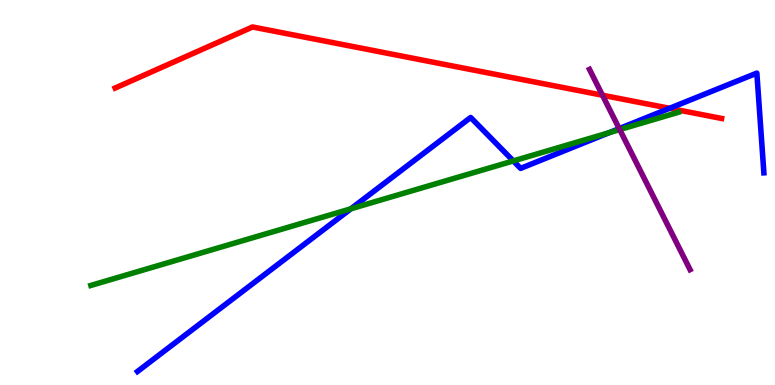[{'lines': ['blue', 'red'], 'intersections': [{'x': 8.64, 'y': 7.19}]}, {'lines': ['green', 'red'], 'intersections': []}, {'lines': ['purple', 'red'], 'intersections': [{'x': 7.77, 'y': 7.53}]}, {'lines': ['blue', 'green'], 'intersections': [{'x': 4.53, 'y': 4.58}, {'x': 6.62, 'y': 5.82}, {'x': 7.86, 'y': 6.55}]}, {'lines': ['blue', 'purple'], 'intersections': [{'x': 7.99, 'y': 6.66}]}, {'lines': ['green', 'purple'], 'intersections': [{'x': 8.0, 'y': 6.63}]}]